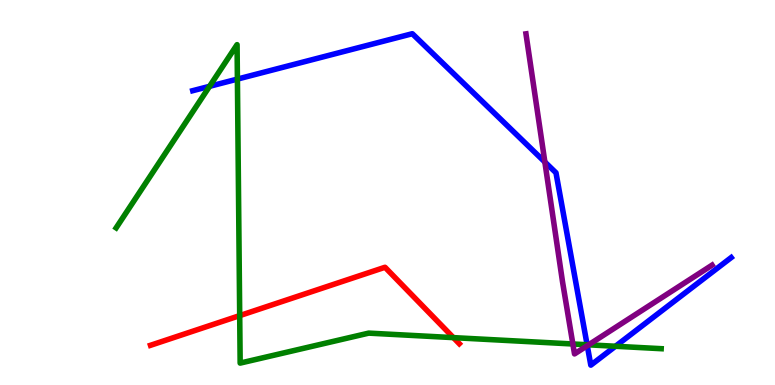[{'lines': ['blue', 'red'], 'intersections': []}, {'lines': ['green', 'red'], 'intersections': [{'x': 3.09, 'y': 1.8}, {'x': 5.85, 'y': 1.23}]}, {'lines': ['purple', 'red'], 'intersections': []}, {'lines': ['blue', 'green'], 'intersections': [{'x': 2.7, 'y': 7.76}, {'x': 3.06, 'y': 7.95}, {'x': 7.58, 'y': 1.05}, {'x': 7.94, 'y': 1.01}]}, {'lines': ['blue', 'purple'], 'intersections': [{'x': 7.03, 'y': 5.79}, {'x': 7.58, 'y': 1.02}]}, {'lines': ['green', 'purple'], 'intersections': [{'x': 7.39, 'y': 1.07}, {'x': 7.59, 'y': 1.04}]}]